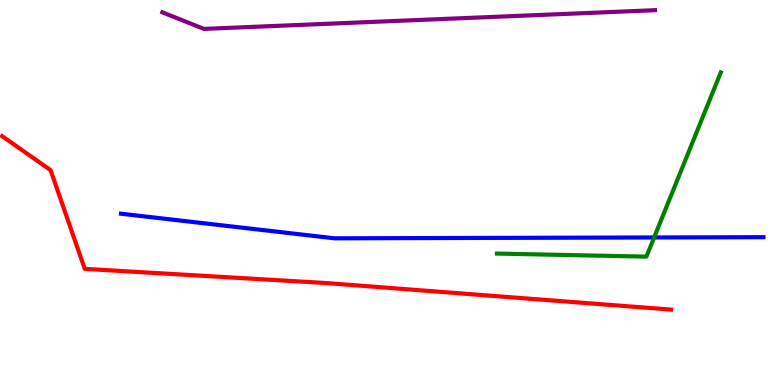[{'lines': ['blue', 'red'], 'intersections': []}, {'lines': ['green', 'red'], 'intersections': []}, {'lines': ['purple', 'red'], 'intersections': []}, {'lines': ['blue', 'green'], 'intersections': [{'x': 8.44, 'y': 3.83}]}, {'lines': ['blue', 'purple'], 'intersections': []}, {'lines': ['green', 'purple'], 'intersections': []}]